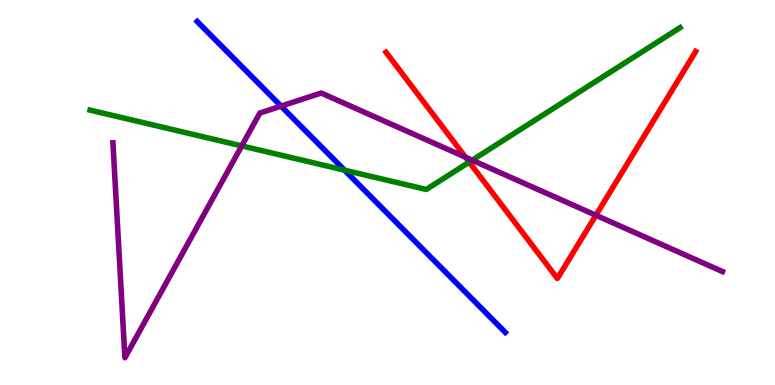[{'lines': ['blue', 'red'], 'intersections': []}, {'lines': ['green', 'red'], 'intersections': [{'x': 6.05, 'y': 5.79}]}, {'lines': ['purple', 'red'], 'intersections': [{'x': 6.01, 'y': 5.92}, {'x': 7.69, 'y': 4.41}]}, {'lines': ['blue', 'green'], 'intersections': [{'x': 4.45, 'y': 5.58}]}, {'lines': ['blue', 'purple'], 'intersections': [{'x': 3.63, 'y': 7.24}]}, {'lines': ['green', 'purple'], 'intersections': [{'x': 3.12, 'y': 6.21}, {'x': 6.09, 'y': 5.84}]}]